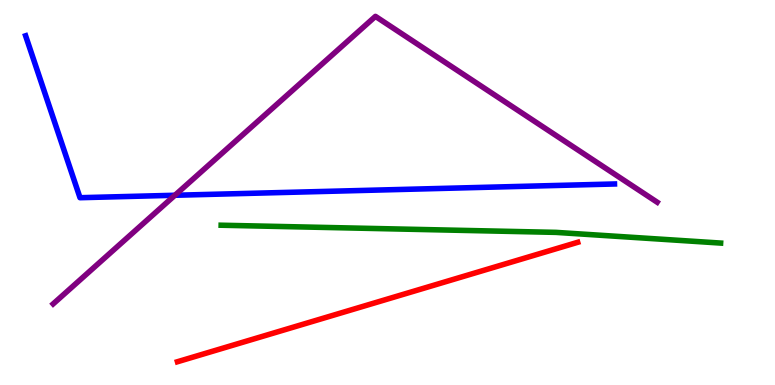[{'lines': ['blue', 'red'], 'intersections': []}, {'lines': ['green', 'red'], 'intersections': []}, {'lines': ['purple', 'red'], 'intersections': []}, {'lines': ['blue', 'green'], 'intersections': []}, {'lines': ['blue', 'purple'], 'intersections': [{'x': 2.26, 'y': 4.93}]}, {'lines': ['green', 'purple'], 'intersections': []}]